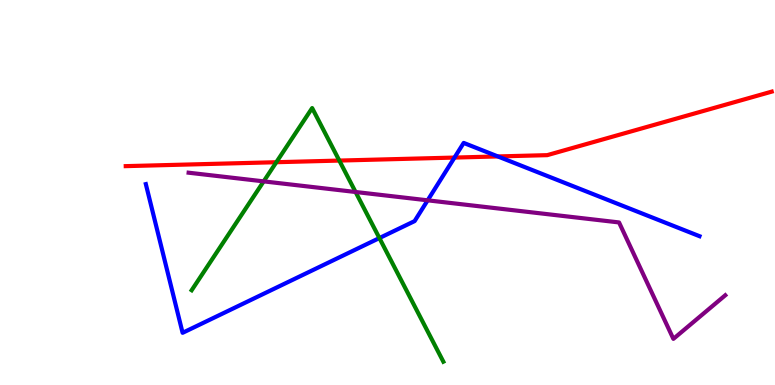[{'lines': ['blue', 'red'], 'intersections': [{'x': 5.86, 'y': 5.91}, {'x': 6.42, 'y': 5.94}]}, {'lines': ['green', 'red'], 'intersections': [{'x': 3.57, 'y': 5.79}, {'x': 4.38, 'y': 5.83}]}, {'lines': ['purple', 'red'], 'intersections': []}, {'lines': ['blue', 'green'], 'intersections': [{'x': 4.9, 'y': 3.82}]}, {'lines': ['blue', 'purple'], 'intersections': [{'x': 5.52, 'y': 4.8}]}, {'lines': ['green', 'purple'], 'intersections': [{'x': 3.4, 'y': 5.29}, {'x': 4.59, 'y': 5.01}]}]